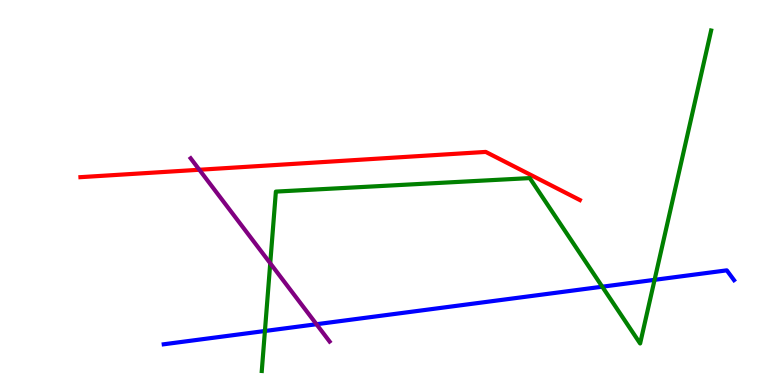[{'lines': ['blue', 'red'], 'intersections': []}, {'lines': ['green', 'red'], 'intersections': []}, {'lines': ['purple', 'red'], 'intersections': [{'x': 2.57, 'y': 5.59}]}, {'lines': ['blue', 'green'], 'intersections': [{'x': 3.42, 'y': 1.4}, {'x': 7.77, 'y': 2.55}, {'x': 8.45, 'y': 2.73}]}, {'lines': ['blue', 'purple'], 'intersections': [{'x': 4.08, 'y': 1.58}]}, {'lines': ['green', 'purple'], 'intersections': [{'x': 3.49, 'y': 3.16}]}]